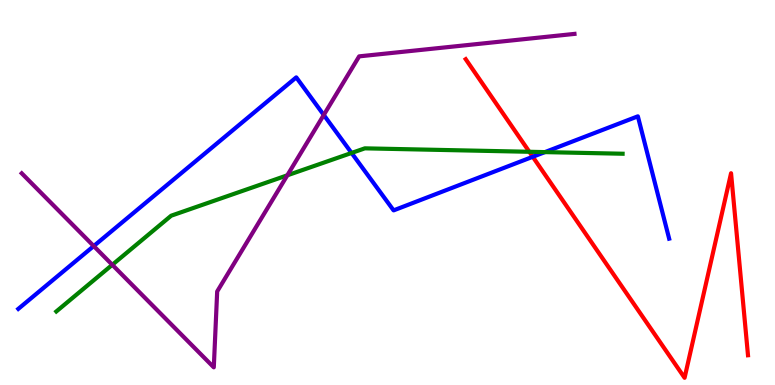[{'lines': ['blue', 'red'], 'intersections': [{'x': 6.87, 'y': 5.93}]}, {'lines': ['green', 'red'], 'intersections': [{'x': 6.83, 'y': 6.06}]}, {'lines': ['purple', 'red'], 'intersections': []}, {'lines': ['blue', 'green'], 'intersections': [{'x': 4.54, 'y': 6.03}, {'x': 7.03, 'y': 6.05}]}, {'lines': ['blue', 'purple'], 'intersections': [{'x': 1.21, 'y': 3.61}, {'x': 4.18, 'y': 7.01}]}, {'lines': ['green', 'purple'], 'intersections': [{'x': 1.45, 'y': 3.12}, {'x': 3.71, 'y': 5.45}]}]